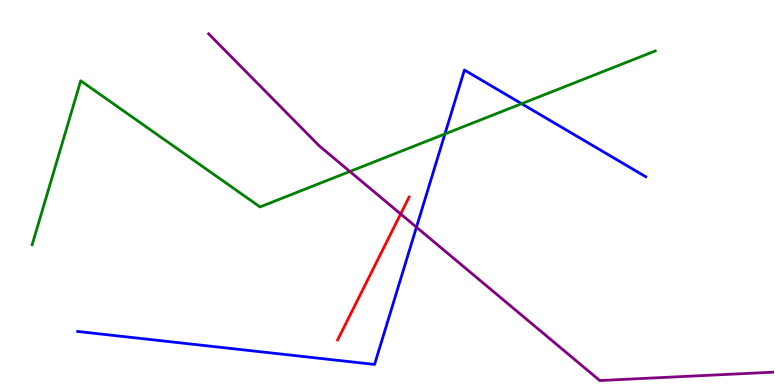[{'lines': ['blue', 'red'], 'intersections': []}, {'lines': ['green', 'red'], 'intersections': []}, {'lines': ['purple', 'red'], 'intersections': [{'x': 5.17, 'y': 4.44}]}, {'lines': ['blue', 'green'], 'intersections': [{'x': 5.74, 'y': 6.52}, {'x': 6.73, 'y': 7.31}]}, {'lines': ['blue', 'purple'], 'intersections': [{'x': 5.37, 'y': 4.1}]}, {'lines': ['green', 'purple'], 'intersections': [{'x': 4.51, 'y': 5.55}]}]